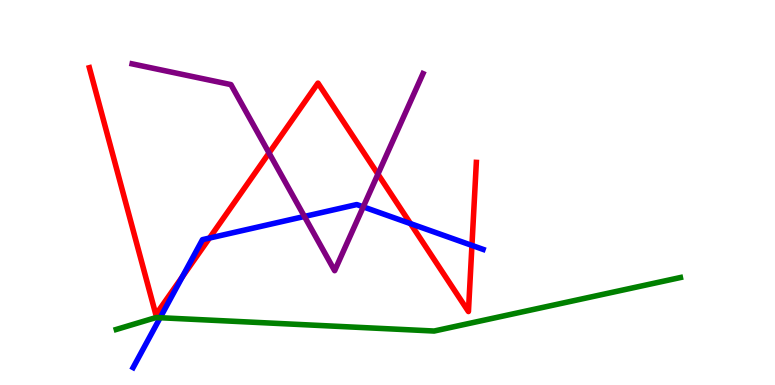[{'lines': ['blue', 'red'], 'intersections': [{'x': 2.35, 'y': 2.81}, {'x': 2.7, 'y': 3.82}, {'x': 5.3, 'y': 4.19}, {'x': 6.09, 'y': 3.63}]}, {'lines': ['green', 'red'], 'intersections': []}, {'lines': ['purple', 'red'], 'intersections': [{'x': 3.47, 'y': 6.03}, {'x': 4.88, 'y': 5.48}]}, {'lines': ['blue', 'green'], 'intersections': [{'x': 2.07, 'y': 1.75}]}, {'lines': ['blue', 'purple'], 'intersections': [{'x': 3.93, 'y': 4.38}, {'x': 4.69, 'y': 4.63}]}, {'lines': ['green', 'purple'], 'intersections': []}]